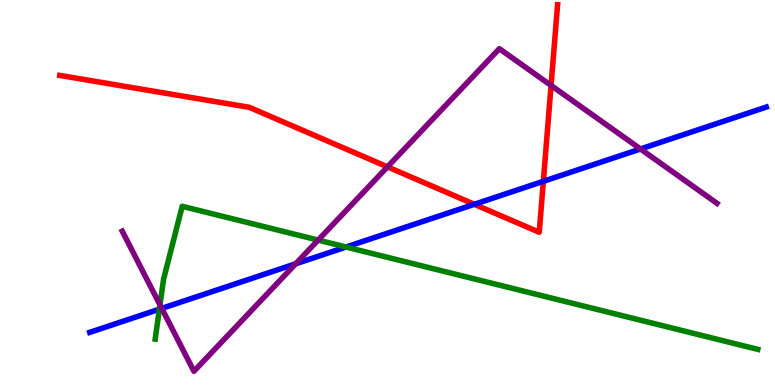[{'lines': ['blue', 'red'], 'intersections': [{'x': 6.12, 'y': 4.69}, {'x': 7.01, 'y': 5.29}]}, {'lines': ['green', 'red'], 'intersections': []}, {'lines': ['purple', 'red'], 'intersections': [{'x': 5.0, 'y': 5.67}, {'x': 7.11, 'y': 7.78}]}, {'lines': ['blue', 'green'], 'intersections': [{'x': 2.06, 'y': 1.97}, {'x': 4.47, 'y': 3.58}]}, {'lines': ['blue', 'purple'], 'intersections': [{'x': 2.09, 'y': 1.99}, {'x': 3.82, 'y': 3.15}, {'x': 8.26, 'y': 6.13}]}, {'lines': ['green', 'purple'], 'intersections': [{'x': 2.06, 'y': 2.08}, {'x': 4.11, 'y': 3.76}]}]